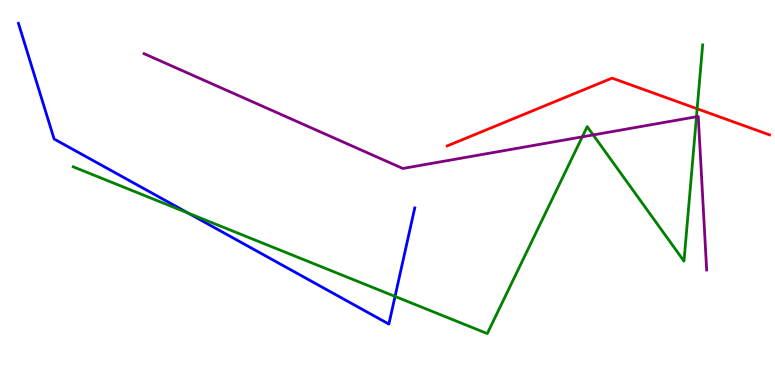[{'lines': ['blue', 'red'], 'intersections': []}, {'lines': ['green', 'red'], 'intersections': [{'x': 9.0, 'y': 7.17}]}, {'lines': ['purple', 'red'], 'intersections': []}, {'lines': ['blue', 'green'], 'intersections': [{'x': 2.43, 'y': 4.47}, {'x': 5.1, 'y': 2.3}]}, {'lines': ['blue', 'purple'], 'intersections': []}, {'lines': ['green', 'purple'], 'intersections': [{'x': 7.51, 'y': 6.45}, {'x': 7.65, 'y': 6.5}, {'x': 8.99, 'y': 6.97}]}]